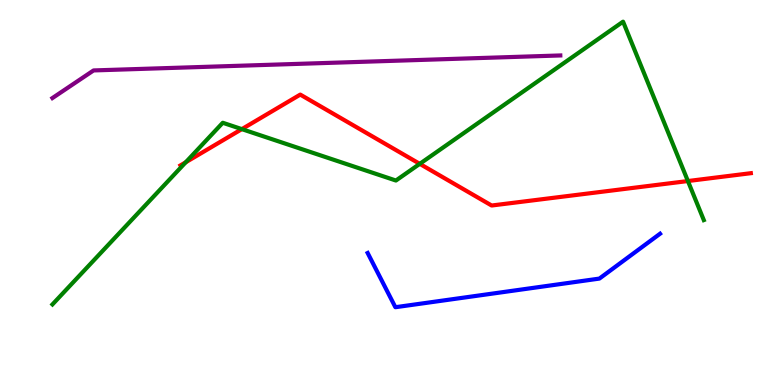[{'lines': ['blue', 'red'], 'intersections': []}, {'lines': ['green', 'red'], 'intersections': [{'x': 2.4, 'y': 5.79}, {'x': 3.12, 'y': 6.65}, {'x': 5.42, 'y': 5.74}, {'x': 8.88, 'y': 5.3}]}, {'lines': ['purple', 'red'], 'intersections': []}, {'lines': ['blue', 'green'], 'intersections': []}, {'lines': ['blue', 'purple'], 'intersections': []}, {'lines': ['green', 'purple'], 'intersections': []}]